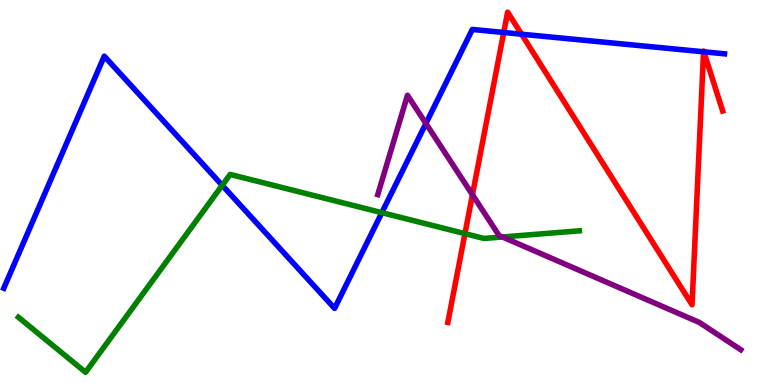[{'lines': ['blue', 'red'], 'intersections': [{'x': 6.5, 'y': 9.16}, {'x': 6.73, 'y': 9.11}, {'x': 9.08, 'y': 8.65}, {'x': 9.08, 'y': 8.65}]}, {'lines': ['green', 'red'], 'intersections': [{'x': 6.0, 'y': 3.93}]}, {'lines': ['purple', 'red'], 'intersections': [{'x': 6.1, 'y': 4.94}]}, {'lines': ['blue', 'green'], 'intersections': [{'x': 2.87, 'y': 5.19}, {'x': 4.93, 'y': 4.48}]}, {'lines': ['blue', 'purple'], 'intersections': [{'x': 5.5, 'y': 6.79}]}, {'lines': ['green', 'purple'], 'intersections': [{'x': 6.48, 'y': 3.84}]}]